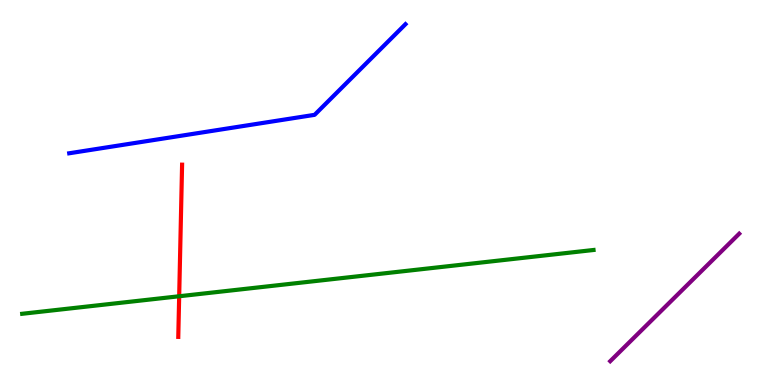[{'lines': ['blue', 'red'], 'intersections': []}, {'lines': ['green', 'red'], 'intersections': [{'x': 2.31, 'y': 2.31}]}, {'lines': ['purple', 'red'], 'intersections': []}, {'lines': ['blue', 'green'], 'intersections': []}, {'lines': ['blue', 'purple'], 'intersections': []}, {'lines': ['green', 'purple'], 'intersections': []}]